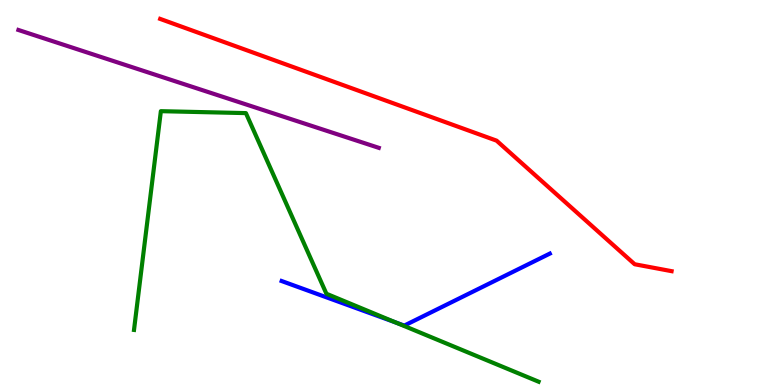[{'lines': ['blue', 'red'], 'intersections': []}, {'lines': ['green', 'red'], 'intersections': []}, {'lines': ['purple', 'red'], 'intersections': []}, {'lines': ['blue', 'green'], 'intersections': [{'x': 5.11, 'y': 1.62}]}, {'lines': ['blue', 'purple'], 'intersections': []}, {'lines': ['green', 'purple'], 'intersections': []}]